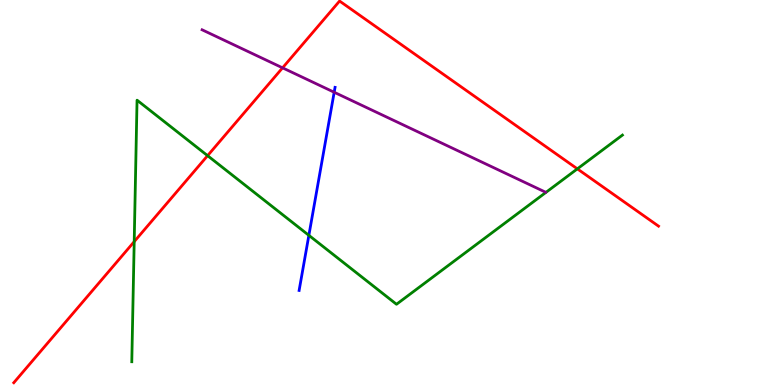[{'lines': ['blue', 'red'], 'intersections': []}, {'lines': ['green', 'red'], 'intersections': [{'x': 1.73, 'y': 3.72}, {'x': 2.68, 'y': 5.96}, {'x': 7.45, 'y': 5.61}]}, {'lines': ['purple', 'red'], 'intersections': [{'x': 3.65, 'y': 8.24}]}, {'lines': ['blue', 'green'], 'intersections': [{'x': 3.99, 'y': 3.89}]}, {'lines': ['blue', 'purple'], 'intersections': [{'x': 4.31, 'y': 7.6}]}, {'lines': ['green', 'purple'], 'intersections': []}]